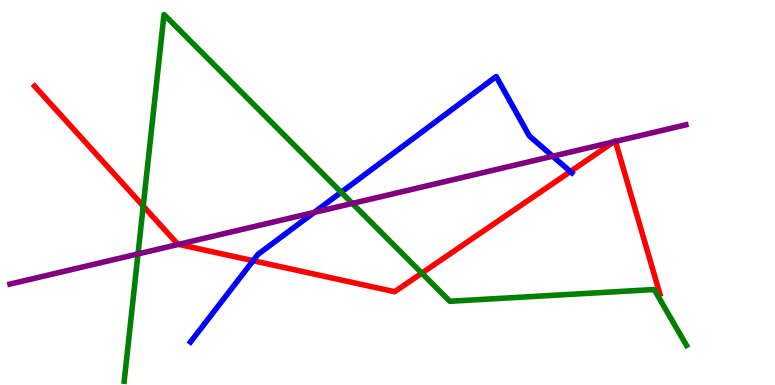[{'lines': ['blue', 'red'], 'intersections': [{'x': 3.27, 'y': 3.23}, {'x': 7.36, 'y': 5.54}]}, {'lines': ['green', 'red'], 'intersections': [{'x': 1.85, 'y': 4.65}, {'x': 5.44, 'y': 2.91}]}, {'lines': ['purple', 'red'], 'intersections': [{'x': 2.3, 'y': 3.65}, {'x': 7.92, 'y': 6.32}, {'x': 7.94, 'y': 6.33}]}, {'lines': ['blue', 'green'], 'intersections': [{'x': 4.4, 'y': 5.01}]}, {'lines': ['blue', 'purple'], 'intersections': [{'x': 4.05, 'y': 4.48}, {'x': 7.13, 'y': 5.94}]}, {'lines': ['green', 'purple'], 'intersections': [{'x': 1.78, 'y': 3.4}, {'x': 4.55, 'y': 4.72}]}]